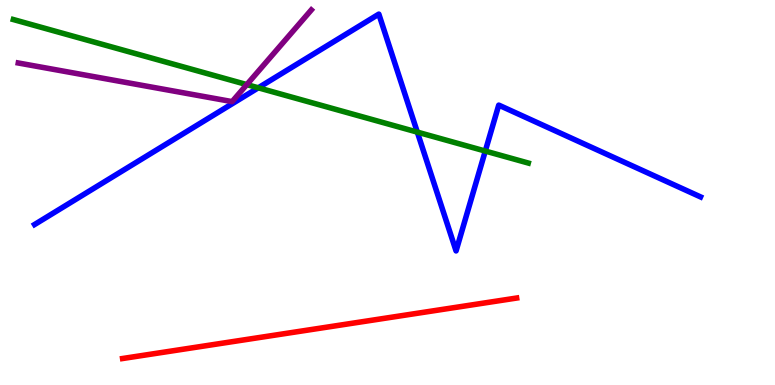[{'lines': ['blue', 'red'], 'intersections': []}, {'lines': ['green', 'red'], 'intersections': []}, {'lines': ['purple', 'red'], 'intersections': []}, {'lines': ['blue', 'green'], 'intersections': [{'x': 3.33, 'y': 7.72}, {'x': 5.38, 'y': 6.57}, {'x': 6.26, 'y': 6.08}]}, {'lines': ['blue', 'purple'], 'intersections': []}, {'lines': ['green', 'purple'], 'intersections': [{'x': 3.18, 'y': 7.8}]}]